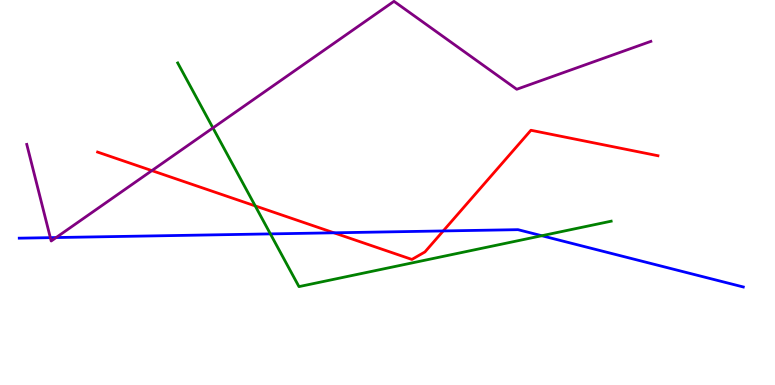[{'lines': ['blue', 'red'], 'intersections': [{'x': 4.31, 'y': 3.95}, {'x': 5.72, 'y': 4.0}]}, {'lines': ['green', 'red'], 'intersections': [{'x': 3.29, 'y': 4.65}]}, {'lines': ['purple', 'red'], 'intersections': [{'x': 1.96, 'y': 5.57}]}, {'lines': ['blue', 'green'], 'intersections': [{'x': 3.49, 'y': 3.92}, {'x': 6.99, 'y': 3.88}]}, {'lines': ['blue', 'purple'], 'intersections': [{'x': 0.65, 'y': 3.83}, {'x': 0.724, 'y': 3.83}]}, {'lines': ['green', 'purple'], 'intersections': [{'x': 2.75, 'y': 6.68}]}]